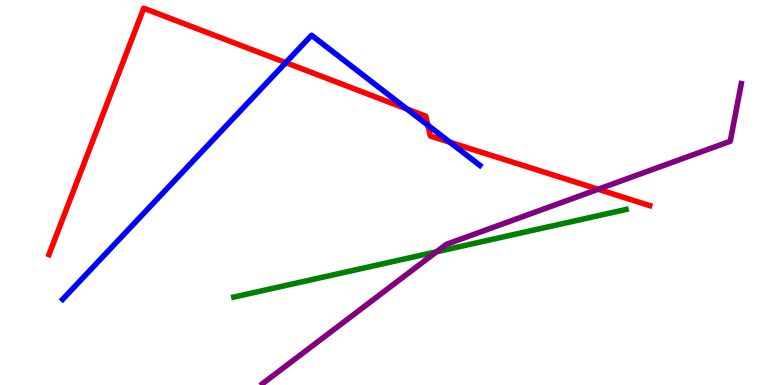[{'lines': ['blue', 'red'], 'intersections': [{'x': 3.69, 'y': 8.37}, {'x': 5.25, 'y': 7.17}, {'x': 5.52, 'y': 6.75}, {'x': 5.81, 'y': 6.3}]}, {'lines': ['green', 'red'], 'intersections': []}, {'lines': ['purple', 'red'], 'intersections': [{'x': 7.72, 'y': 5.08}]}, {'lines': ['blue', 'green'], 'intersections': []}, {'lines': ['blue', 'purple'], 'intersections': []}, {'lines': ['green', 'purple'], 'intersections': [{'x': 5.63, 'y': 3.46}]}]